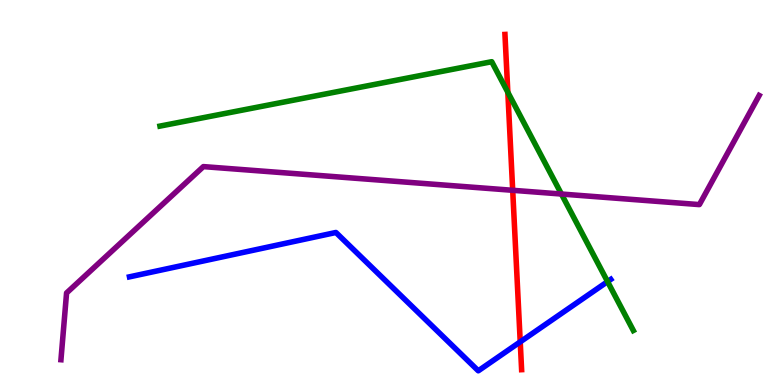[{'lines': ['blue', 'red'], 'intersections': [{'x': 6.71, 'y': 1.12}]}, {'lines': ['green', 'red'], 'intersections': [{'x': 6.55, 'y': 7.6}]}, {'lines': ['purple', 'red'], 'intersections': [{'x': 6.62, 'y': 5.06}]}, {'lines': ['blue', 'green'], 'intersections': [{'x': 7.84, 'y': 2.69}]}, {'lines': ['blue', 'purple'], 'intersections': []}, {'lines': ['green', 'purple'], 'intersections': [{'x': 7.24, 'y': 4.96}]}]